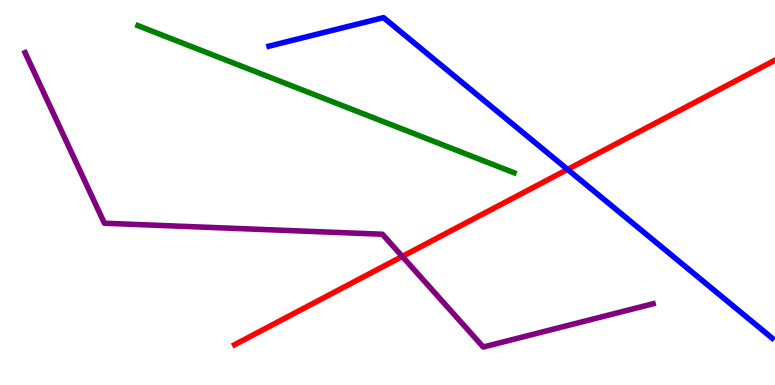[{'lines': ['blue', 'red'], 'intersections': [{'x': 7.32, 'y': 5.6}]}, {'lines': ['green', 'red'], 'intersections': []}, {'lines': ['purple', 'red'], 'intersections': [{'x': 5.19, 'y': 3.34}]}, {'lines': ['blue', 'green'], 'intersections': []}, {'lines': ['blue', 'purple'], 'intersections': []}, {'lines': ['green', 'purple'], 'intersections': []}]